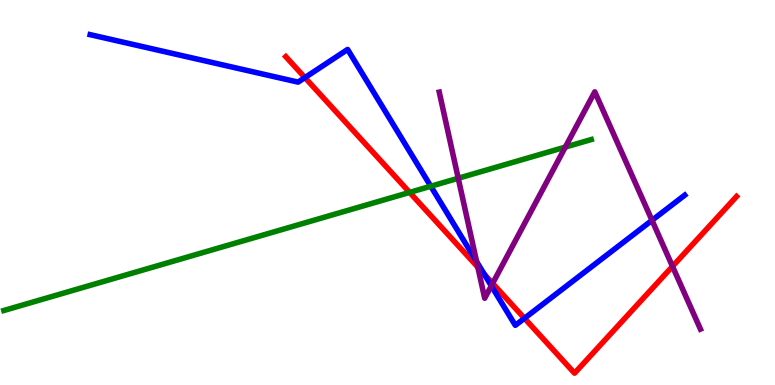[{'lines': ['blue', 'red'], 'intersections': [{'x': 3.93, 'y': 7.98}, {'x': 6.25, 'y': 2.88}, {'x': 6.77, 'y': 1.73}]}, {'lines': ['green', 'red'], 'intersections': [{'x': 5.29, 'y': 5.0}]}, {'lines': ['purple', 'red'], 'intersections': [{'x': 6.17, 'y': 3.06}, {'x': 6.36, 'y': 2.64}, {'x': 8.68, 'y': 3.08}]}, {'lines': ['blue', 'green'], 'intersections': [{'x': 5.56, 'y': 5.16}]}, {'lines': ['blue', 'purple'], 'intersections': [{'x': 6.15, 'y': 3.2}, {'x': 6.34, 'y': 2.58}, {'x': 8.41, 'y': 4.28}]}, {'lines': ['green', 'purple'], 'intersections': [{'x': 5.91, 'y': 5.37}, {'x': 7.29, 'y': 6.18}]}]